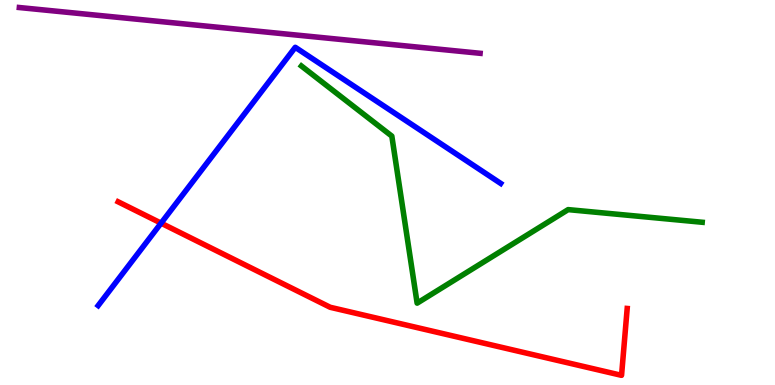[{'lines': ['blue', 'red'], 'intersections': [{'x': 2.08, 'y': 4.2}]}, {'lines': ['green', 'red'], 'intersections': []}, {'lines': ['purple', 'red'], 'intersections': []}, {'lines': ['blue', 'green'], 'intersections': []}, {'lines': ['blue', 'purple'], 'intersections': []}, {'lines': ['green', 'purple'], 'intersections': []}]